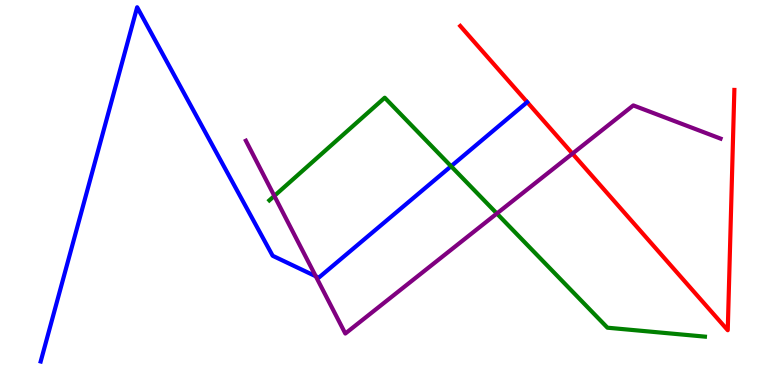[{'lines': ['blue', 'red'], 'intersections': []}, {'lines': ['green', 'red'], 'intersections': []}, {'lines': ['purple', 'red'], 'intersections': [{'x': 7.39, 'y': 6.01}]}, {'lines': ['blue', 'green'], 'intersections': [{'x': 5.82, 'y': 5.68}]}, {'lines': ['blue', 'purple'], 'intersections': [{'x': 4.07, 'y': 2.82}]}, {'lines': ['green', 'purple'], 'intersections': [{'x': 3.54, 'y': 4.91}, {'x': 6.41, 'y': 4.45}]}]